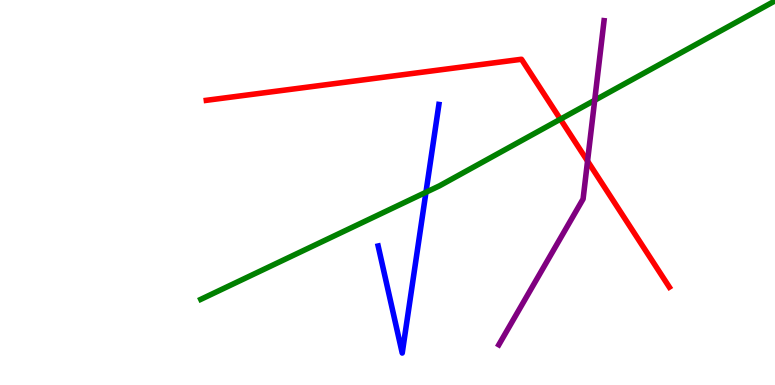[{'lines': ['blue', 'red'], 'intersections': []}, {'lines': ['green', 'red'], 'intersections': [{'x': 7.23, 'y': 6.9}]}, {'lines': ['purple', 'red'], 'intersections': [{'x': 7.58, 'y': 5.82}]}, {'lines': ['blue', 'green'], 'intersections': [{'x': 5.5, 'y': 5.01}]}, {'lines': ['blue', 'purple'], 'intersections': []}, {'lines': ['green', 'purple'], 'intersections': [{'x': 7.67, 'y': 7.4}]}]